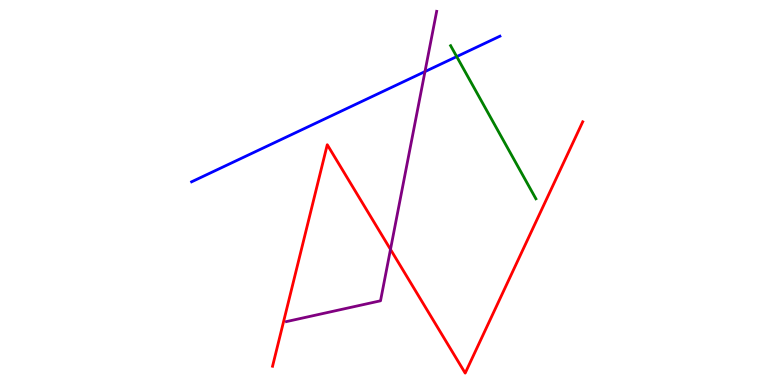[{'lines': ['blue', 'red'], 'intersections': []}, {'lines': ['green', 'red'], 'intersections': []}, {'lines': ['purple', 'red'], 'intersections': [{'x': 5.04, 'y': 3.52}]}, {'lines': ['blue', 'green'], 'intersections': [{'x': 5.89, 'y': 8.53}]}, {'lines': ['blue', 'purple'], 'intersections': [{'x': 5.48, 'y': 8.14}]}, {'lines': ['green', 'purple'], 'intersections': []}]